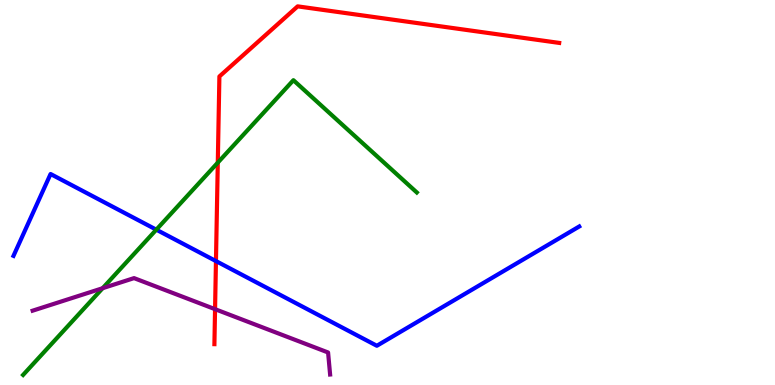[{'lines': ['blue', 'red'], 'intersections': [{'x': 2.79, 'y': 3.22}]}, {'lines': ['green', 'red'], 'intersections': [{'x': 2.81, 'y': 5.78}]}, {'lines': ['purple', 'red'], 'intersections': [{'x': 2.77, 'y': 1.97}]}, {'lines': ['blue', 'green'], 'intersections': [{'x': 2.02, 'y': 4.03}]}, {'lines': ['blue', 'purple'], 'intersections': []}, {'lines': ['green', 'purple'], 'intersections': [{'x': 1.32, 'y': 2.51}]}]